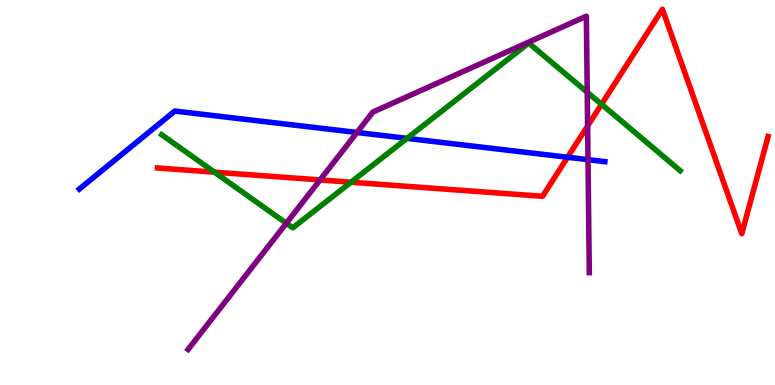[{'lines': ['blue', 'red'], 'intersections': [{'x': 7.32, 'y': 5.92}]}, {'lines': ['green', 'red'], 'intersections': [{'x': 2.77, 'y': 5.53}, {'x': 4.53, 'y': 5.27}, {'x': 7.76, 'y': 7.29}]}, {'lines': ['purple', 'red'], 'intersections': [{'x': 4.13, 'y': 5.33}, {'x': 7.58, 'y': 6.73}]}, {'lines': ['blue', 'green'], 'intersections': [{'x': 5.25, 'y': 6.41}]}, {'lines': ['blue', 'purple'], 'intersections': [{'x': 4.61, 'y': 6.56}, {'x': 7.59, 'y': 5.85}]}, {'lines': ['green', 'purple'], 'intersections': [{'x': 3.69, 'y': 4.2}, {'x': 7.58, 'y': 7.6}]}]